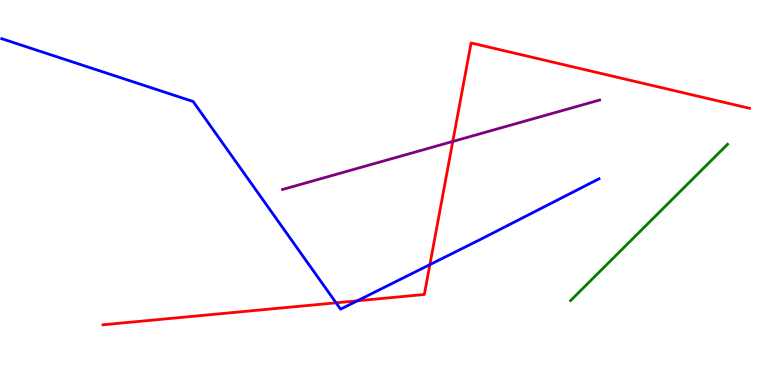[{'lines': ['blue', 'red'], 'intersections': [{'x': 4.34, 'y': 2.13}, {'x': 4.61, 'y': 2.19}, {'x': 5.55, 'y': 3.13}]}, {'lines': ['green', 'red'], 'intersections': []}, {'lines': ['purple', 'red'], 'intersections': [{'x': 5.84, 'y': 6.33}]}, {'lines': ['blue', 'green'], 'intersections': []}, {'lines': ['blue', 'purple'], 'intersections': []}, {'lines': ['green', 'purple'], 'intersections': []}]